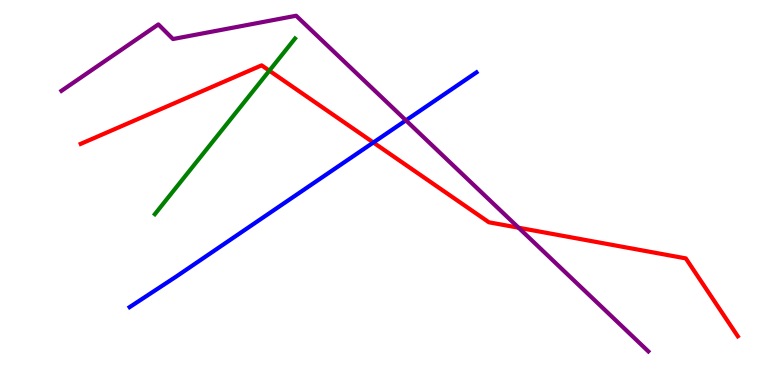[{'lines': ['blue', 'red'], 'intersections': [{'x': 4.82, 'y': 6.3}]}, {'lines': ['green', 'red'], 'intersections': [{'x': 3.48, 'y': 8.16}]}, {'lines': ['purple', 'red'], 'intersections': [{'x': 6.69, 'y': 4.09}]}, {'lines': ['blue', 'green'], 'intersections': []}, {'lines': ['blue', 'purple'], 'intersections': [{'x': 5.24, 'y': 6.87}]}, {'lines': ['green', 'purple'], 'intersections': []}]